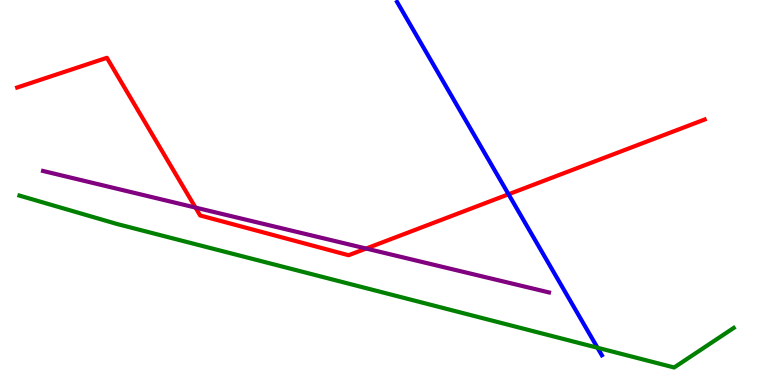[{'lines': ['blue', 'red'], 'intersections': [{'x': 6.56, 'y': 4.95}]}, {'lines': ['green', 'red'], 'intersections': []}, {'lines': ['purple', 'red'], 'intersections': [{'x': 2.52, 'y': 4.61}, {'x': 4.72, 'y': 3.54}]}, {'lines': ['blue', 'green'], 'intersections': [{'x': 7.71, 'y': 0.968}]}, {'lines': ['blue', 'purple'], 'intersections': []}, {'lines': ['green', 'purple'], 'intersections': []}]